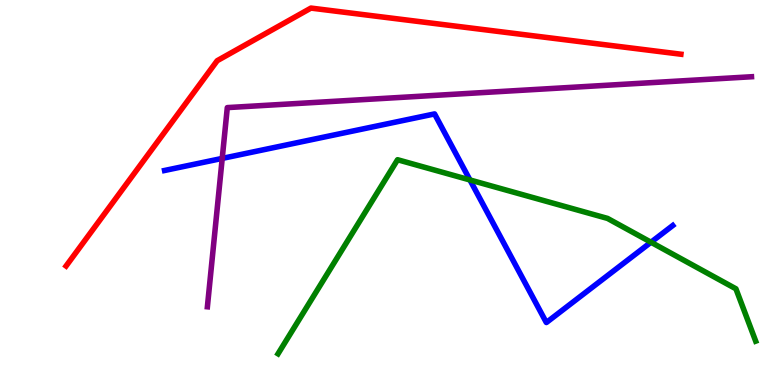[{'lines': ['blue', 'red'], 'intersections': []}, {'lines': ['green', 'red'], 'intersections': []}, {'lines': ['purple', 'red'], 'intersections': []}, {'lines': ['blue', 'green'], 'intersections': [{'x': 6.06, 'y': 5.33}, {'x': 8.4, 'y': 3.71}]}, {'lines': ['blue', 'purple'], 'intersections': [{'x': 2.87, 'y': 5.89}]}, {'lines': ['green', 'purple'], 'intersections': []}]